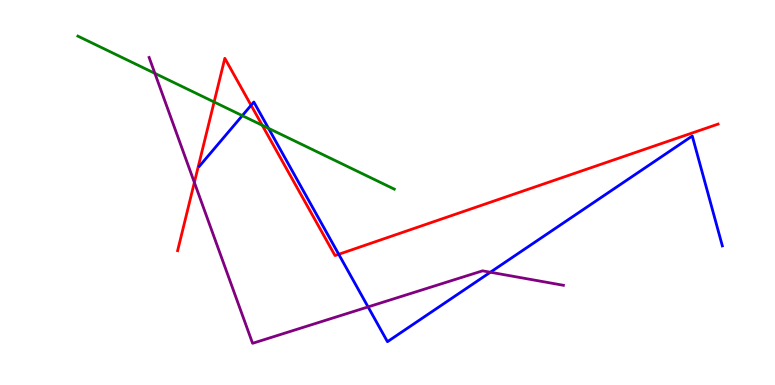[{'lines': ['blue', 'red'], 'intersections': [{'x': 3.24, 'y': 7.27}, {'x': 4.37, 'y': 3.4}]}, {'lines': ['green', 'red'], 'intersections': [{'x': 2.76, 'y': 7.35}, {'x': 3.38, 'y': 6.75}]}, {'lines': ['purple', 'red'], 'intersections': [{'x': 2.51, 'y': 5.26}]}, {'lines': ['blue', 'green'], 'intersections': [{'x': 3.13, 'y': 7.0}, {'x': 3.46, 'y': 6.67}]}, {'lines': ['blue', 'purple'], 'intersections': [{'x': 4.75, 'y': 2.03}, {'x': 6.33, 'y': 2.93}]}, {'lines': ['green', 'purple'], 'intersections': [{'x': 2.0, 'y': 8.09}]}]